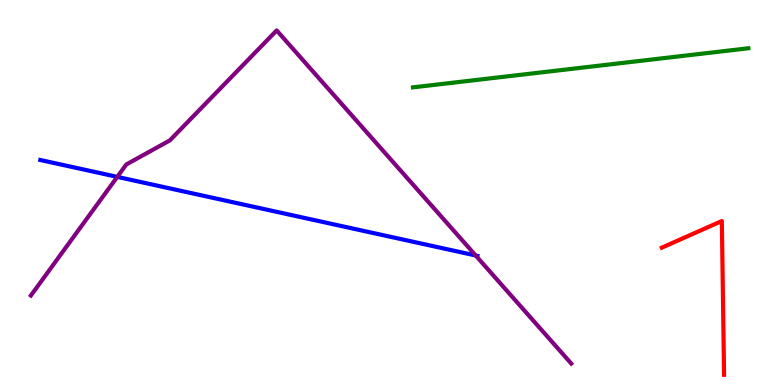[{'lines': ['blue', 'red'], 'intersections': []}, {'lines': ['green', 'red'], 'intersections': []}, {'lines': ['purple', 'red'], 'intersections': []}, {'lines': ['blue', 'green'], 'intersections': []}, {'lines': ['blue', 'purple'], 'intersections': [{'x': 1.51, 'y': 5.41}, {'x': 6.14, 'y': 3.36}]}, {'lines': ['green', 'purple'], 'intersections': []}]